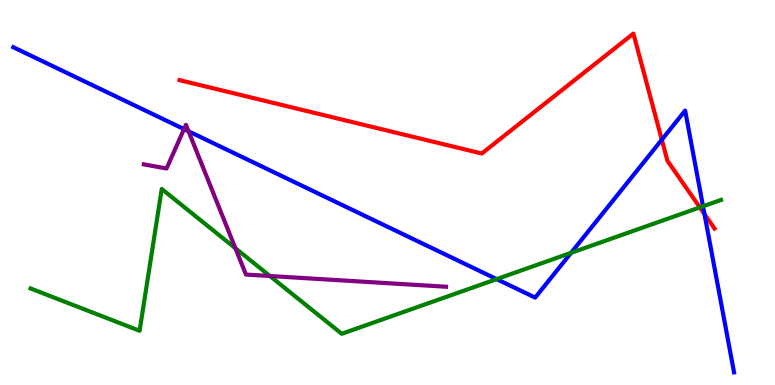[{'lines': ['blue', 'red'], 'intersections': [{'x': 8.54, 'y': 6.37}, {'x': 9.09, 'y': 4.44}]}, {'lines': ['green', 'red'], 'intersections': [{'x': 9.03, 'y': 4.61}]}, {'lines': ['purple', 'red'], 'intersections': []}, {'lines': ['blue', 'green'], 'intersections': [{'x': 6.41, 'y': 2.75}, {'x': 7.37, 'y': 3.43}, {'x': 9.07, 'y': 4.64}]}, {'lines': ['blue', 'purple'], 'intersections': [{'x': 2.37, 'y': 6.65}, {'x': 2.43, 'y': 6.59}]}, {'lines': ['green', 'purple'], 'intersections': [{'x': 3.04, 'y': 3.55}, {'x': 3.48, 'y': 2.83}]}]